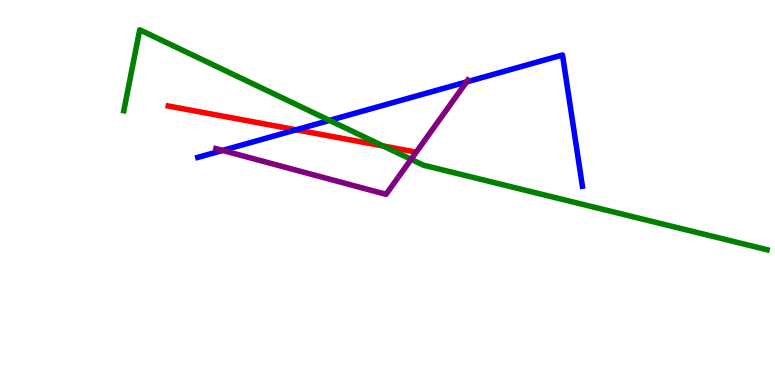[{'lines': ['blue', 'red'], 'intersections': [{'x': 3.82, 'y': 6.63}]}, {'lines': ['green', 'red'], 'intersections': [{'x': 4.94, 'y': 6.21}]}, {'lines': ['purple', 'red'], 'intersections': []}, {'lines': ['blue', 'green'], 'intersections': [{'x': 4.25, 'y': 6.87}]}, {'lines': ['blue', 'purple'], 'intersections': [{'x': 2.87, 'y': 6.09}, {'x': 6.02, 'y': 7.87}]}, {'lines': ['green', 'purple'], 'intersections': [{'x': 5.3, 'y': 5.86}]}]